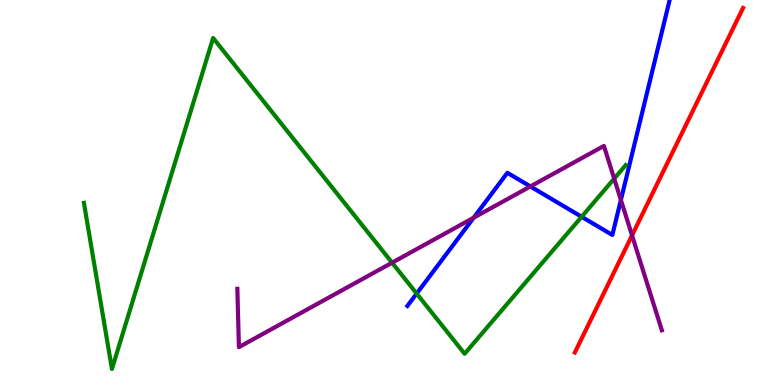[{'lines': ['blue', 'red'], 'intersections': []}, {'lines': ['green', 'red'], 'intersections': []}, {'lines': ['purple', 'red'], 'intersections': [{'x': 8.16, 'y': 3.89}]}, {'lines': ['blue', 'green'], 'intersections': [{'x': 5.38, 'y': 2.37}, {'x': 7.5, 'y': 4.37}]}, {'lines': ['blue', 'purple'], 'intersections': [{'x': 6.11, 'y': 4.34}, {'x': 6.84, 'y': 5.16}, {'x': 8.01, 'y': 4.81}]}, {'lines': ['green', 'purple'], 'intersections': [{'x': 5.06, 'y': 3.18}, {'x': 7.93, 'y': 5.36}]}]